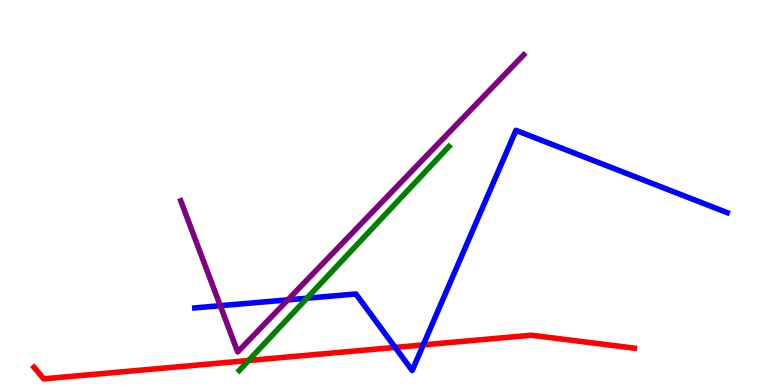[{'lines': ['blue', 'red'], 'intersections': [{'x': 5.1, 'y': 0.977}, {'x': 5.46, 'y': 1.04}]}, {'lines': ['green', 'red'], 'intersections': [{'x': 3.21, 'y': 0.636}]}, {'lines': ['purple', 'red'], 'intersections': []}, {'lines': ['blue', 'green'], 'intersections': [{'x': 3.96, 'y': 2.25}]}, {'lines': ['blue', 'purple'], 'intersections': [{'x': 2.84, 'y': 2.06}, {'x': 3.71, 'y': 2.21}]}, {'lines': ['green', 'purple'], 'intersections': []}]